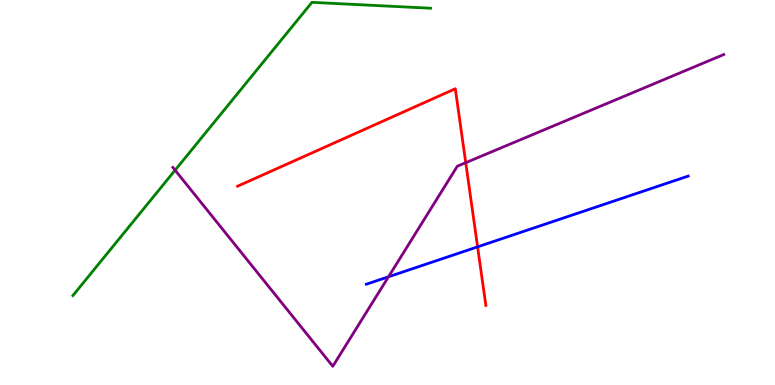[{'lines': ['blue', 'red'], 'intersections': [{'x': 6.16, 'y': 3.59}]}, {'lines': ['green', 'red'], 'intersections': []}, {'lines': ['purple', 'red'], 'intersections': [{'x': 6.01, 'y': 5.77}]}, {'lines': ['blue', 'green'], 'intersections': []}, {'lines': ['blue', 'purple'], 'intersections': [{'x': 5.01, 'y': 2.81}]}, {'lines': ['green', 'purple'], 'intersections': [{'x': 2.26, 'y': 5.58}]}]